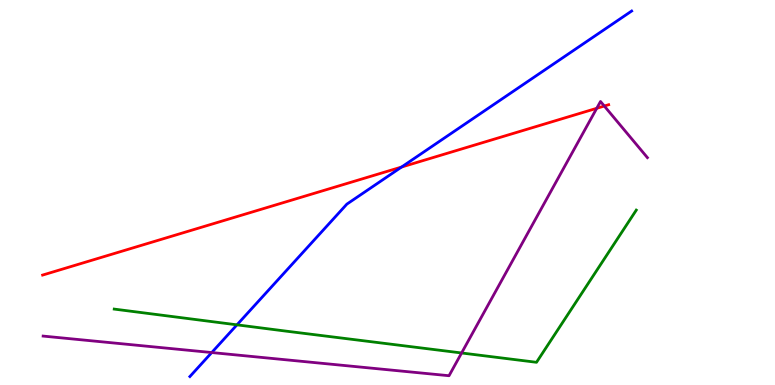[{'lines': ['blue', 'red'], 'intersections': [{'x': 5.18, 'y': 5.66}]}, {'lines': ['green', 'red'], 'intersections': []}, {'lines': ['purple', 'red'], 'intersections': [{'x': 7.7, 'y': 7.19}, {'x': 7.8, 'y': 7.25}]}, {'lines': ['blue', 'green'], 'intersections': [{'x': 3.06, 'y': 1.56}]}, {'lines': ['blue', 'purple'], 'intersections': [{'x': 2.73, 'y': 0.843}]}, {'lines': ['green', 'purple'], 'intersections': [{'x': 5.96, 'y': 0.832}]}]